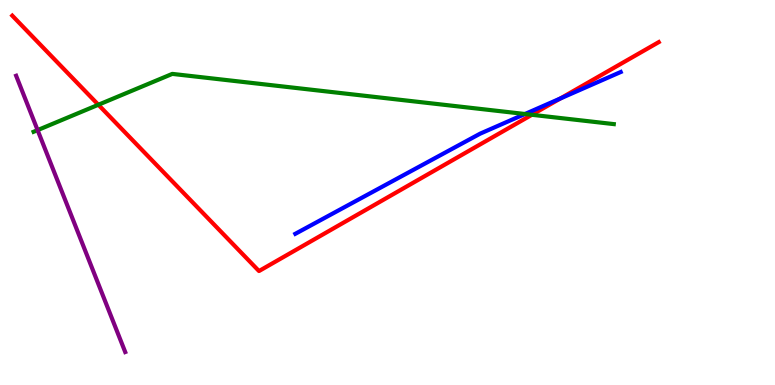[{'lines': ['blue', 'red'], 'intersections': [{'x': 7.23, 'y': 7.44}]}, {'lines': ['green', 'red'], 'intersections': [{'x': 1.27, 'y': 7.28}, {'x': 6.86, 'y': 7.02}]}, {'lines': ['purple', 'red'], 'intersections': []}, {'lines': ['blue', 'green'], 'intersections': [{'x': 6.77, 'y': 7.04}]}, {'lines': ['blue', 'purple'], 'intersections': []}, {'lines': ['green', 'purple'], 'intersections': [{'x': 0.485, 'y': 6.62}]}]